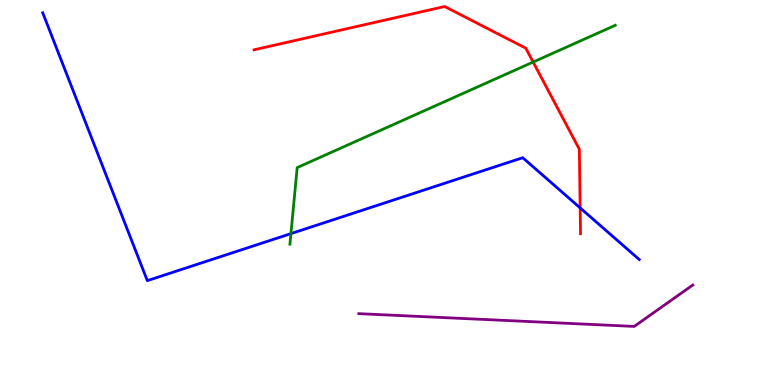[{'lines': ['blue', 'red'], 'intersections': [{'x': 7.49, 'y': 4.6}]}, {'lines': ['green', 'red'], 'intersections': [{'x': 6.88, 'y': 8.39}]}, {'lines': ['purple', 'red'], 'intersections': []}, {'lines': ['blue', 'green'], 'intersections': [{'x': 3.75, 'y': 3.93}]}, {'lines': ['blue', 'purple'], 'intersections': []}, {'lines': ['green', 'purple'], 'intersections': []}]